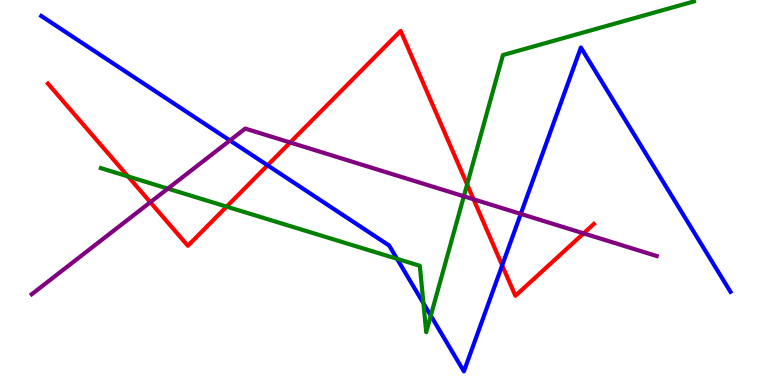[{'lines': ['blue', 'red'], 'intersections': [{'x': 3.45, 'y': 5.71}, {'x': 6.48, 'y': 3.11}]}, {'lines': ['green', 'red'], 'intersections': [{'x': 1.65, 'y': 5.42}, {'x': 2.92, 'y': 4.63}, {'x': 6.03, 'y': 5.21}]}, {'lines': ['purple', 'red'], 'intersections': [{'x': 1.94, 'y': 4.75}, {'x': 3.74, 'y': 6.3}, {'x': 6.11, 'y': 4.82}, {'x': 7.53, 'y': 3.94}]}, {'lines': ['blue', 'green'], 'intersections': [{'x': 5.12, 'y': 3.28}, {'x': 5.46, 'y': 2.12}, {'x': 5.56, 'y': 1.8}]}, {'lines': ['blue', 'purple'], 'intersections': [{'x': 2.97, 'y': 6.35}, {'x': 6.72, 'y': 4.44}]}, {'lines': ['green', 'purple'], 'intersections': [{'x': 2.17, 'y': 5.1}, {'x': 5.99, 'y': 4.9}]}]